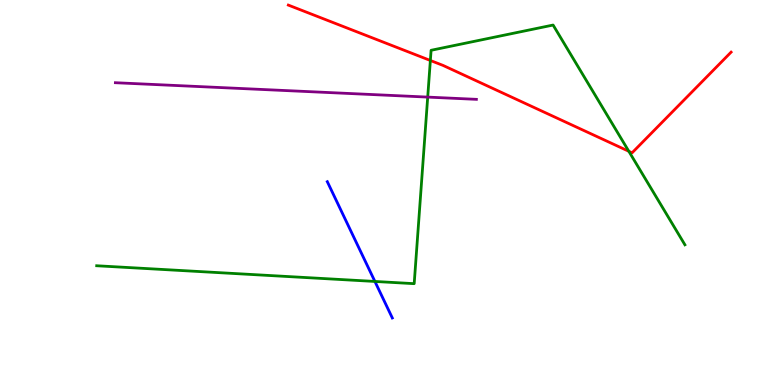[{'lines': ['blue', 'red'], 'intersections': []}, {'lines': ['green', 'red'], 'intersections': [{'x': 5.55, 'y': 8.43}, {'x': 8.11, 'y': 6.07}]}, {'lines': ['purple', 'red'], 'intersections': []}, {'lines': ['blue', 'green'], 'intersections': [{'x': 4.84, 'y': 2.69}]}, {'lines': ['blue', 'purple'], 'intersections': []}, {'lines': ['green', 'purple'], 'intersections': [{'x': 5.52, 'y': 7.48}]}]